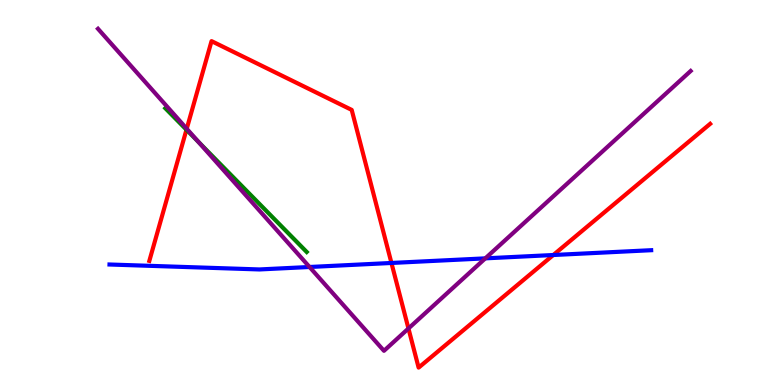[{'lines': ['blue', 'red'], 'intersections': [{'x': 5.05, 'y': 3.17}, {'x': 7.14, 'y': 3.38}]}, {'lines': ['green', 'red'], 'intersections': [{'x': 2.41, 'y': 6.63}]}, {'lines': ['purple', 'red'], 'intersections': [{'x': 2.41, 'y': 6.66}, {'x': 5.27, 'y': 1.47}]}, {'lines': ['blue', 'green'], 'intersections': []}, {'lines': ['blue', 'purple'], 'intersections': [{'x': 3.99, 'y': 3.07}, {'x': 6.26, 'y': 3.29}]}, {'lines': ['green', 'purple'], 'intersections': [{'x': 2.56, 'y': 6.32}]}]